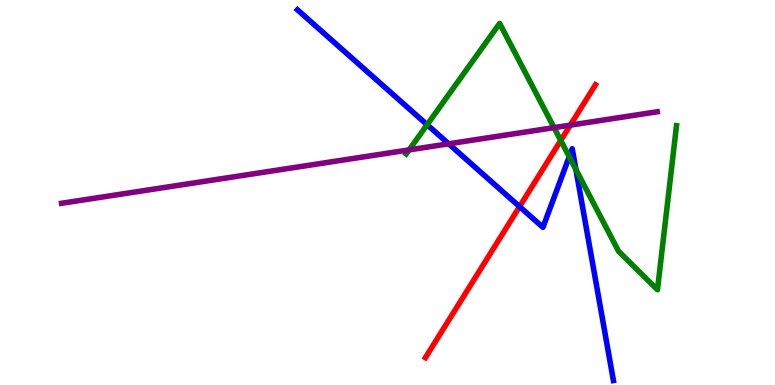[{'lines': ['blue', 'red'], 'intersections': [{'x': 6.7, 'y': 4.63}]}, {'lines': ['green', 'red'], 'intersections': [{'x': 7.24, 'y': 6.35}]}, {'lines': ['purple', 'red'], 'intersections': [{'x': 7.36, 'y': 6.75}]}, {'lines': ['blue', 'green'], 'intersections': [{'x': 5.51, 'y': 6.76}, {'x': 7.34, 'y': 5.93}, {'x': 7.43, 'y': 5.6}]}, {'lines': ['blue', 'purple'], 'intersections': [{'x': 5.79, 'y': 6.26}]}, {'lines': ['green', 'purple'], 'intersections': [{'x': 5.28, 'y': 6.11}, {'x': 7.15, 'y': 6.68}]}]